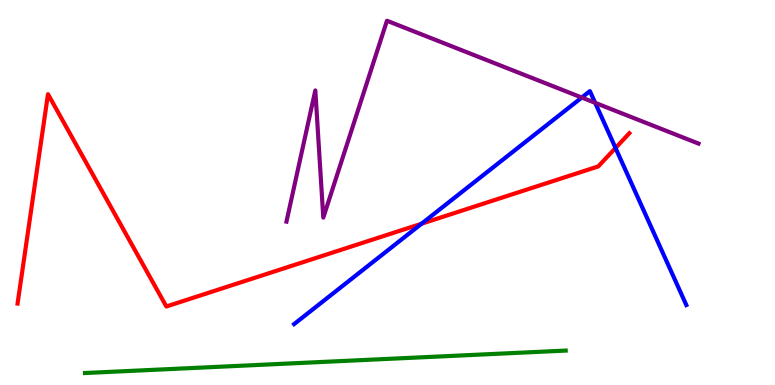[{'lines': ['blue', 'red'], 'intersections': [{'x': 5.44, 'y': 4.19}, {'x': 7.94, 'y': 6.16}]}, {'lines': ['green', 'red'], 'intersections': []}, {'lines': ['purple', 'red'], 'intersections': []}, {'lines': ['blue', 'green'], 'intersections': []}, {'lines': ['blue', 'purple'], 'intersections': [{'x': 7.51, 'y': 7.47}, {'x': 7.68, 'y': 7.33}]}, {'lines': ['green', 'purple'], 'intersections': []}]